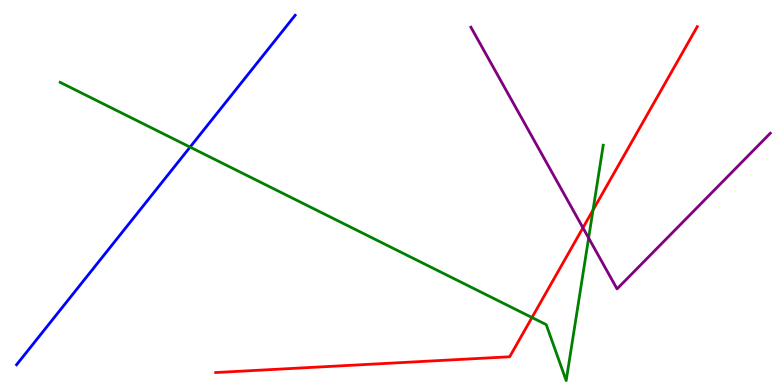[{'lines': ['blue', 'red'], 'intersections': []}, {'lines': ['green', 'red'], 'intersections': [{'x': 6.86, 'y': 1.75}, {'x': 7.65, 'y': 4.54}]}, {'lines': ['purple', 'red'], 'intersections': [{'x': 7.52, 'y': 4.08}]}, {'lines': ['blue', 'green'], 'intersections': [{'x': 2.45, 'y': 6.18}]}, {'lines': ['blue', 'purple'], 'intersections': []}, {'lines': ['green', 'purple'], 'intersections': [{'x': 7.6, 'y': 3.82}]}]